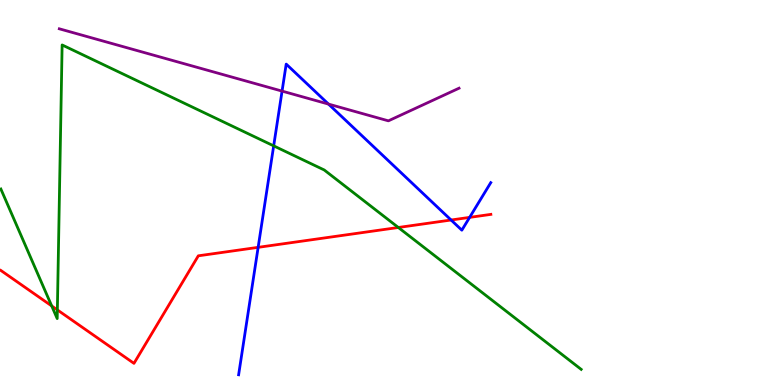[{'lines': ['blue', 'red'], 'intersections': [{'x': 3.33, 'y': 3.58}, {'x': 5.82, 'y': 4.29}, {'x': 6.06, 'y': 4.35}]}, {'lines': ['green', 'red'], 'intersections': [{'x': 0.667, 'y': 2.05}, {'x': 0.74, 'y': 1.95}, {'x': 5.14, 'y': 4.09}]}, {'lines': ['purple', 'red'], 'intersections': []}, {'lines': ['blue', 'green'], 'intersections': [{'x': 3.53, 'y': 6.21}]}, {'lines': ['blue', 'purple'], 'intersections': [{'x': 3.64, 'y': 7.63}, {'x': 4.24, 'y': 7.3}]}, {'lines': ['green', 'purple'], 'intersections': []}]